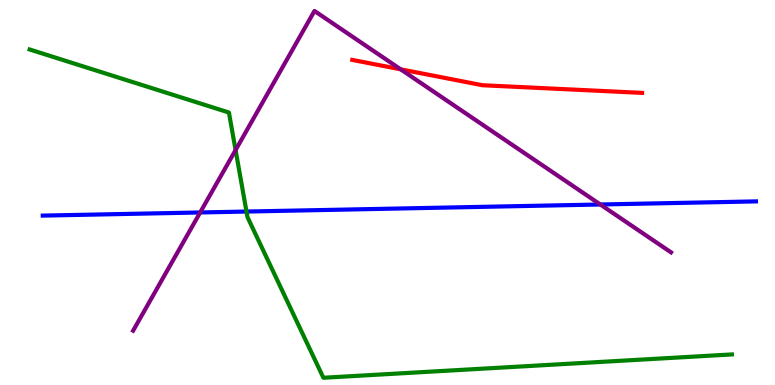[{'lines': ['blue', 'red'], 'intersections': []}, {'lines': ['green', 'red'], 'intersections': []}, {'lines': ['purple', 'red'], 'intersections': [{'x': 5.17, 'y': 8.2}]}, {'lines': ['blue', 'green'], 'intersections': [{'x': 3.18, 'y': 4.51}]}, {'lines': ['blue', 'purple'], 'intersections': [{'x': 2.58, 'y': 4.48}, {'x': 7.75, 'y': 4.69}]}, {'lines': ['green', 'purple'], 'intersections': [{'x': 3.04, 'y': 6.1}]}]